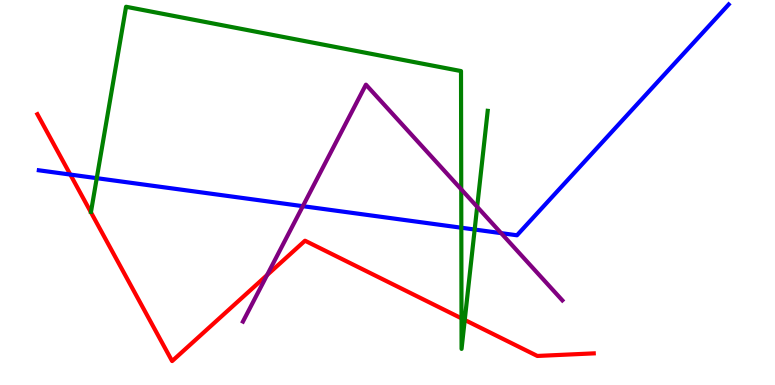[{'lines': ['blue', 'red'], 'intersections': [{'x': 0.907, 'y': 5.47}]}, {'lines': ['green', 'red'], 'intersections': [{'x': 5.95, 'y': 1.73}, {'x': 6.0, 'y': 1.69}]}, {'lines': ['purple', 'red'], 'intersections': [{'x': 3.45, 'y': 2.86}]}, {'lines': ['blue', 'green'], 'intersections': [{'x': 1.25, 'y': 5.37}, {'x': 5.95, 'y': 4.09}, {'x': 6.12, 'y': 4.04}]}, {'lines': ['blue', 'purple'], 'intersections': [{'x': 3.91, 'y': 4.64}, {'x': 6.47, 'y': 3.94}]}, {'lines': ['green', 'purple'], 'intersections': [{'x': 5.95, 'y': 5.08}, {'x': 6.16, 'y': 4.63}]}]